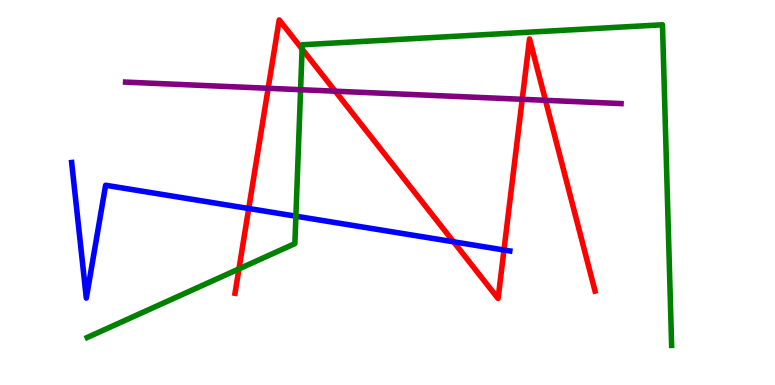[{'lines': ['blue', 'red'], 'intersections': [{'x': 3.21, 'y': 4.58}, {'x': 5.85, 'y': 3.72}, {'x': 6.5, 'y': 3.51}]}, {'lines': ['green', 'red'], 'intersections': [{'x': 3.08, 'y': 3.02}, {'x': 3.9, 'y': 8.73}]}, {'lines': ['purple', 'red'], 'intersections': [{'x': 3.46, 'y': 7.71}, {'x': 4.33, 'y': 7.63}, {'x': 6.74, 'y': 7.42}, {'x': 7.04, 'y': 7.39}]}, {'lines': ['blue', 'green'], 'intersections': [{'x': 3.82, 'y': 4.39}]}, {'lines': ['blue', 'purple'], 'intersections': []}, {'lines': ['green', 'purple'], 'intersections': [{'x': 3.88, 'y': 7.67}]}]